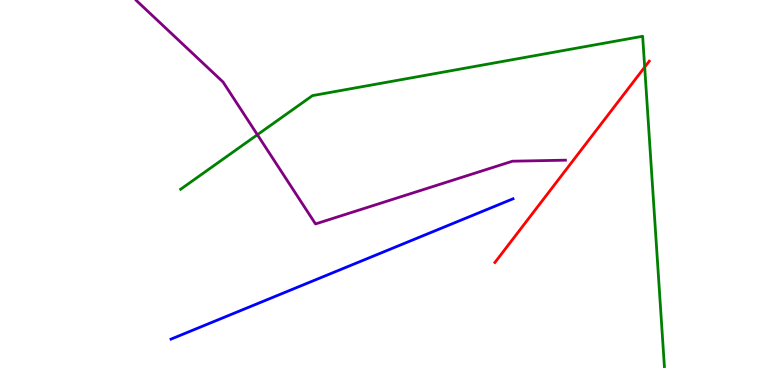[{'lines': ['blue', 'red'], 'intersections': []}, {'lines': ['green', 'red'], 'intersections': [{'x': 8.32, 'y': 8.26}]}, {'lines': ['purple', 'red'], 'intersections': []}, {'lines': ['blue', 'green'], 'intersections': []}, {'lines': ['blue', 'purple'], 'intersections': []}, {'lines': ['green', 'purple'], 'intersections': [{'x': 3.32, 'y': 6.5}]}]